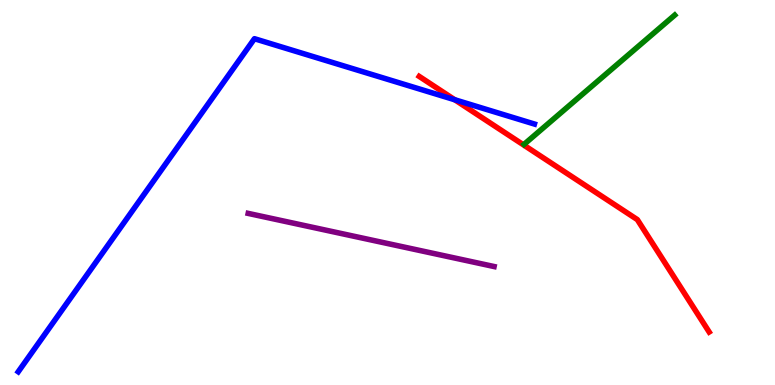[{'lines': ['blue', 'red'], 'intersections': [{'x': 5.87, 'y': 7.41}]}, {'lines': ['green', 'red'], 'intersections': []}, {'lines': ['purple', 'red'], 'intersections': []}, {'lines': ['blue', 'green'], 'intersections': []}, {'lines': ['blue', 'purple'], 'intersections': []}, {'lines': ['green', 'purple'], 'intersections': []}]